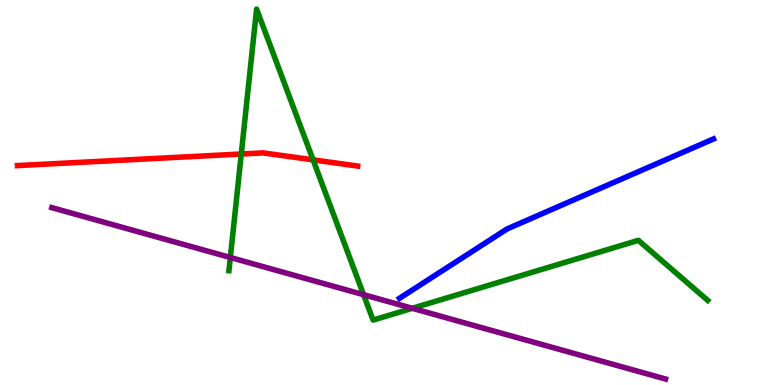[{'lines': ['blue', 'red'], 'intersections': []}, {'lines': ['green', 'red'], 'intersections': [{'x': 3.11, 'y': 6.0}, {'x': 4.04, 'y': 5.85}]}, {'lines': ['purple', 'red'], 'intersections': []}, {'lines': ['blue', 'green'], 'intersections': []}, {'lines': ['blue', 'purple'], 'intersections': []}, {'lines': ['green', 'purple'], 'intersections': [{'x': 2.97, 'y': 3.31}, {'x': 4.69, 'y': 2.35}, {'x': 5.32, 'y': 1.99}]}]